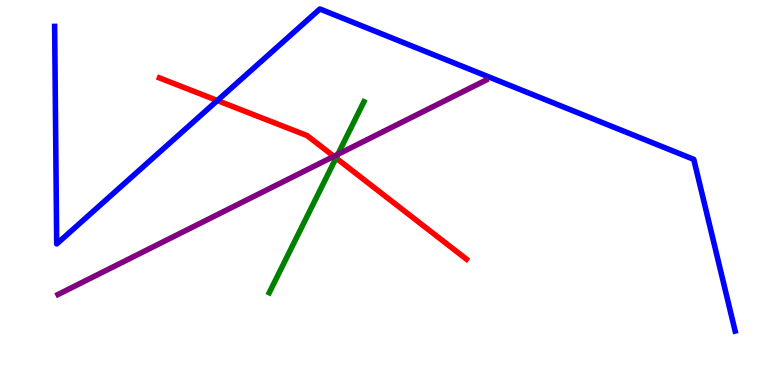[{'lines': ['blue', 'red'], 'intersections': [{'x': 2.8, 'y': 7.39}]}, {'lines': ['green', 'red'], 'intersections': [{'x': 4.34, 'y': 5.9}]}, {'lines': ['purple', 'red'], 'intersections': [{'x': 4.31, 'y': 5.94}]}, {'lines': ['blue', 'green'], 'intersections': []}, {'lines': ['blue', 'purple'], 'intersections': []}, {'lines': ['green', 'purple'], 'intersections': [{'x': 4.36, 'y': 5.99}]}]